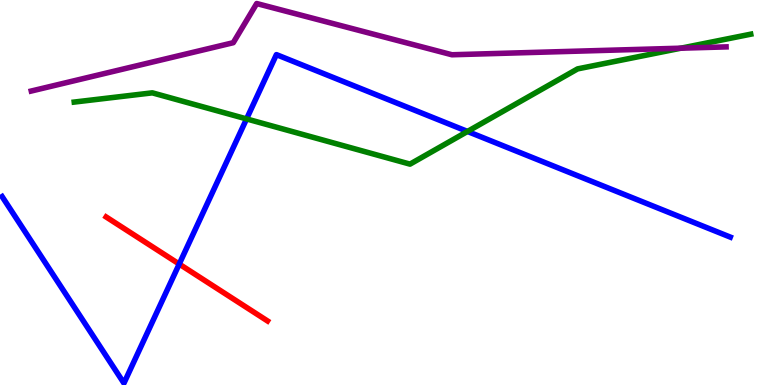[{'lines': ['blue', 'red'], 'intersections': [{'x': 2.31, 'y': 3.14}]}, {'lines': ['green', 'red'], 'intersections': []}, {'lines': ['purple', 'red'], 'intersections': []}, {'lines': ['blue', 'green'], 'intersections': [{'x': 3.18, 'y': 6.91}, {'x': 6.03, 'y': 6.59}]}, {'lines': ['blue', 'purple'], 'intersections': []}, {'lines': ['green', 'purple'], 'intersections': [{'x': 8.79, 'y': 8.75}]}]